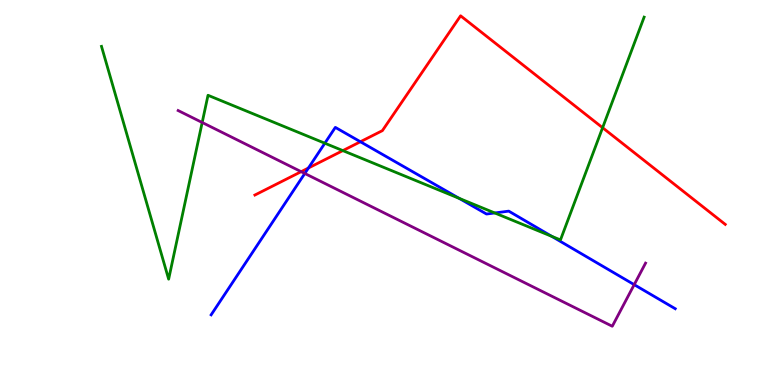[{'lines': ['blue', 'red'], 'intersections': [{'x': 3.98, 'y': 5.64}, {'x': 4.65, 'y': 6.32}]}, {'lines': ['green', 'red'], 'intersections': [{'x': 4.42, 'y': 6.09}, {'x': 7.78, 'y': 6.68}]}, {'lines': ['purple', 'red'], 'intersections': [{'x': 3.89, 'y': 5.54}]}, {'lines': ['blue', 'green'], 'intersections': [{'x': 4.19, 'y': 6.28}, {'x': 5.92, 'y': 4.85}, {'x': 6.38, 'y': 4.47}, {'x': 7.12, 'y': 3.86}]}, {'lines': ['blue', 'purple'], 'intersections': [{'x': 3.93, 'y': 5.49}, {'x': 8.18, 'y': 2.61}]}, {'lines': ['green', 'purple'], 'intersections': [{'x': 2.61, 'y': 6.82}]}]